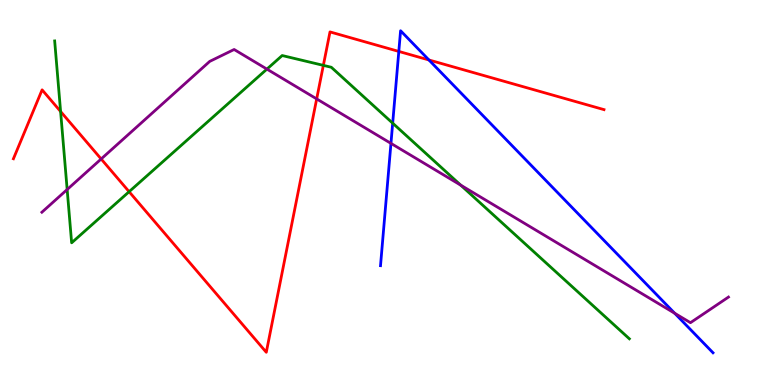[{'lines': ['blue', 'red'], 'intersections': [{'x': 5.15, 'y': 8.66}, {'x': 5.53, 'y': 8.44}]}, {'lines': ['green', 'red'], 'intersections': [{'x': 0.782, 'y': 7.1}, {'x': 1.67, 'y': 5.02}, {'x': 4.17, 'y': 8.3}]}, {'lines': ['purple', 'red'], 'intersections': [{'x': 1.31, 'y': 5.87}, {'x': 4.09, 'y': 7.43}]}, {'lines': ['blue', 'green'], 'intersections': [{'x': 5.07, 'y': 6.8}]}, {'lines': ['blue', 'purple'], 'intersections': [{'x': 5.04, 'y': 6.28}, {'x': 8.71, 'y': 1.86}]}, {'lines': ['green', 'purple'], 'intersections': [{'x': 0.867, 'y': 5.08}, {'x': 3.44, 'y': 8.2}, {'x': 5.94, 'y': 5.19}]}]